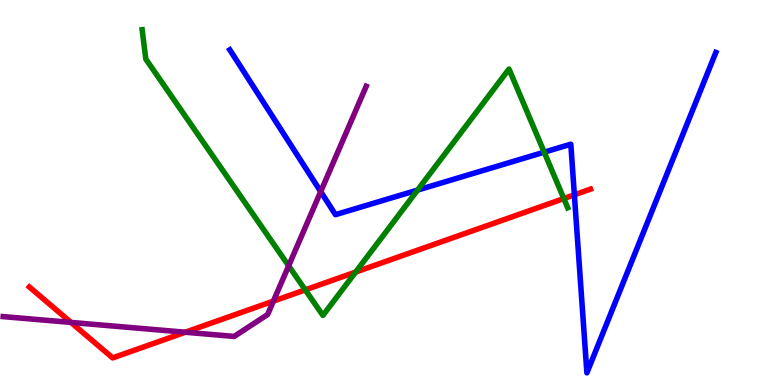[{'lines': ['blue', 'red'], 'intersections': [{'x': 7.41, 'y': 4.94}]}, {'lines': ['green', 'red'], 'intersections': [{'x': 3.94, 'y': 2.47}, {'x': 4.59, 'y': 2.93}, {'x': 7.28, 'y': 4.84}]}, {'lines': ['purple', 'red'], 'intersections': [{'x': 0.916, 'y': 1.63}, {'x': 2.39, 'y': 1.37}, {'x': 3.53, 'y': 2.18}]}, {'lines': ['blue', 'green'], 'intersections': [{'x': 5.39, 'y': 5.06}, {'x': 7.02, 'y': 6.05}]}, {'lines': ['blue', 'purple'], 'intersections': [{'x': 4.14, 'y': 5.02}]}, {'lines': ['green', 'purple'], 'intersections': [{'x': 3.72, 'y': 3.1}]}]